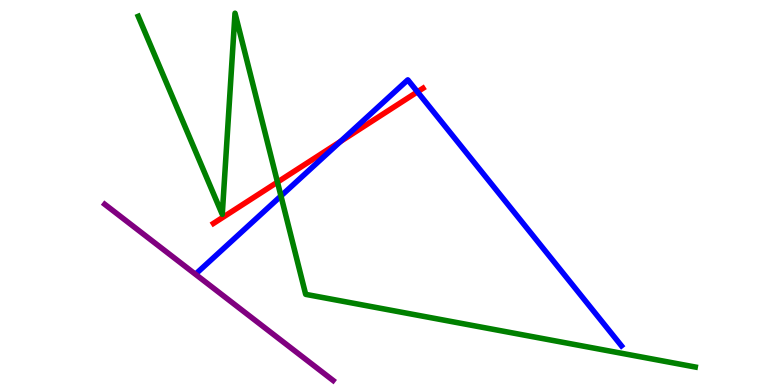[{'lines': ['blue', 'red'], 'intersections': [{'x': 4.39, 'y': 6.32}, {'x': 5.39, 'y': 7.61}]}, {'lines': ['green', 'red'], 'intersections': [{'x': 3.58, 'y': 5.27}]}, {'lines': ['purple', 'red'], 'intersections': []}, {'lines': ['blue', 'green'], 'intersections': [{'x': 3.63, 'y': 4.91}]}, {'lines': ['blue', 'purple'], 'intersections': []}, {'lines': ['green', 'purple'], 'intersections': []}]